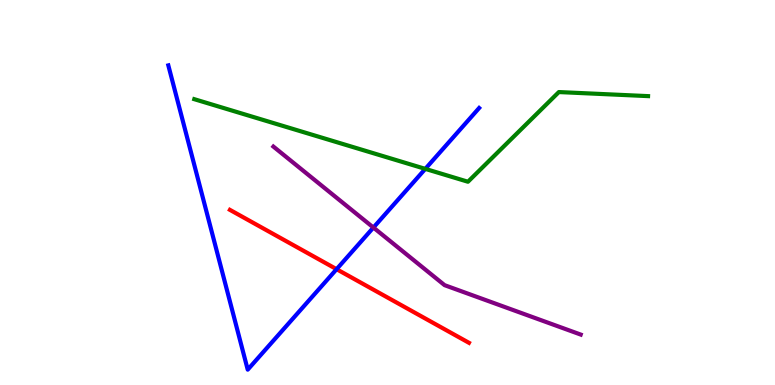[{'lines': ['blue', 'red'], 'intersections': [{'x': 4.34, 'y': 3.01}]}, {'lines': ['green', 'red'], 'intersections': []}, {'lines': ['purple', 'red'], 'intersections': []}, {'lines': ['blue', 'green'], 'intersections': [{'x': 5.49, 'y': 5.61}]}, {'lines': ['blue', 'purple'], 'intersections': [{'x': 4.82, 'y': 4.09}]}, {'lines': ['green', 'purple'], 'intersections': []}]